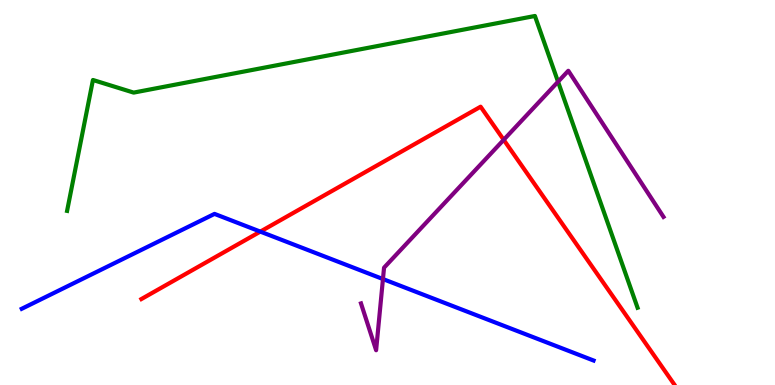[{'lines': ['blue', 'red'], 'intersections': [{'x': 3.36, 'y': 3.98}]}, {'lines': ['green', 'red'], 'intersections': []}, {'lines': ['purple', 'red'], 'intersections': [{'x': 6.5, 'y': 6.37}]}, {'lines': ['blue', 'green'], 'intersections': []}, {'lines': ['blue', 'purple'], 'intersections': [{'x': 4.94, 'y': 2.75}]}, {'lines': ['green', 'purple'], 'intersections': [{'x': 7.2, 'y': 7.88}]}]